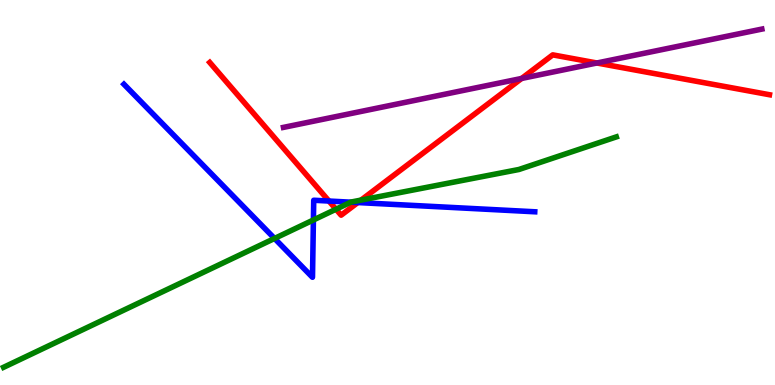[{'lines': ['blue', 'red'], 'intersections': [{'x': 4.24, 'y': 4.78}, {'x': 4.62, 'y': 4.74}]}, {'lines': ['green', 'red'], 'intersections': [{'x': 4.34, 'y': 4.57}, {'x': 4.66, 'y': 4.8}]}, {'lines': ['purple', 'red'], 'intersections': [{'x': 6.73, 'y': 7.96}, {'x': 7.7, 'y': 8.36}]}, {'lines': ['blue', 'green'], 'intersections': [{'x': 3.54, 'y': 3.81}, {'x': 4.04, 'y': 4.29}, {'x': 4.53, 'y': 4.75}]}, {'lines': ['blue', 'purple'], 'intersections': []}, {'lines': ['green', 'purple'], 'intersections': []}]